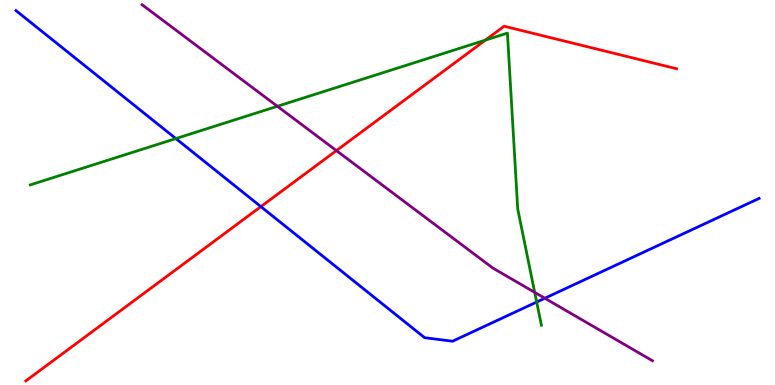[{'lines': ['blue', 'red'], 'intersections': [{'x': 3.37, 'y': 4.63}]}, {'lines': ['green', 'red'], 'intersections': [{'x': 6.26, 'y': 8.96}]}, {'lines': ['purple', 'red'], 'intersections': [{'x': 4.34, 'y': 6.09}]}, {'lines': ['blue', 'green'], 'intersections': [{'x': 2.27, 'y': 6.4}, {'x': 6.92, 'y': 2.15}]}, {'lines': ['blue', 'purple'], 'intersections': [{'x': 7.03, 'y': 2.25}]}, {'lines': ['green', 'purple'], 'intersections': [{'x': 3.58, 'y': 7.24}, {'x': 6.9, 'y': 2.41}]}]